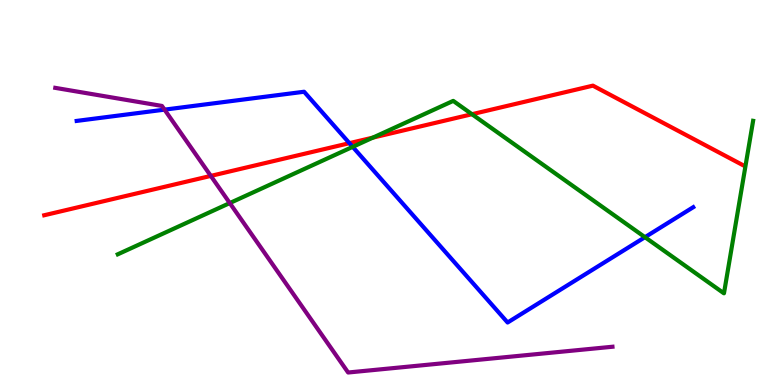[{'lines': ['blue', 'red'], 'intersections': [{'x': 4.51, 'y': 6.28}]}, {'lines': ['green', 'red'], 'intersections': [{'x': 4.81, 'y': 6.43}, {'x': 6.09, 'y': 7.03}]}, {'lines': ['purple', 'red'], 'intersections': [{'x': 2.72, 'y': 5.43}]}, {'lines': ['blue', 'green'], 'intersections': [{'x': 4.55, 'y': 6.19}, {'x': 8.32, 'y': 3.84}]}, {'lines': ['blue', 'purple'], 'intersections': [{'x': 2.12, 'y': 7.15}]}, {'lines': ['green', 'purple'], 'intersections': [{'x': 2.96, 'y': 4.73}]}]